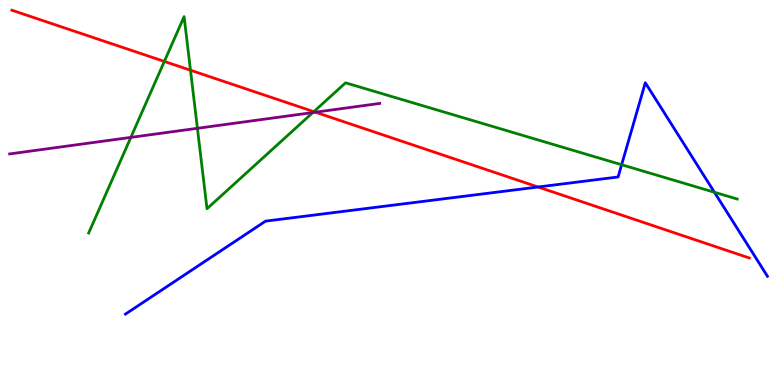[{'lines': ['blue', 'red'], 'intersections': [{'x': 6.94, 'y': 5.14}]}, {'lines': ['green', 'red'], 'intersections': [{'x': 2.12, 'y': 8.4}, {'x': 2.46, 'y': 8.18}, {'x': 4.05, 'y': 7.1}]}, {'lines': ['purple', 'red'], 'intersections': [{'x': 4.07, 'y': 7.09}]}, {'lines': ['blue', 'green'], 'intersections': [{'x': 8.02, 'y': 5.72}, {'x': 9.22, 'y': 5.01}]}, {'lines': ['blue', 'purple'], 'intersections': []}, {'lines': ['green', 'purple'], 'intersections': [{'x': 1.69, 'y': 6.43}, {'x': 2.55, 'y': 6.67}, {'x': 4.04, 'y': 7.08}]}]